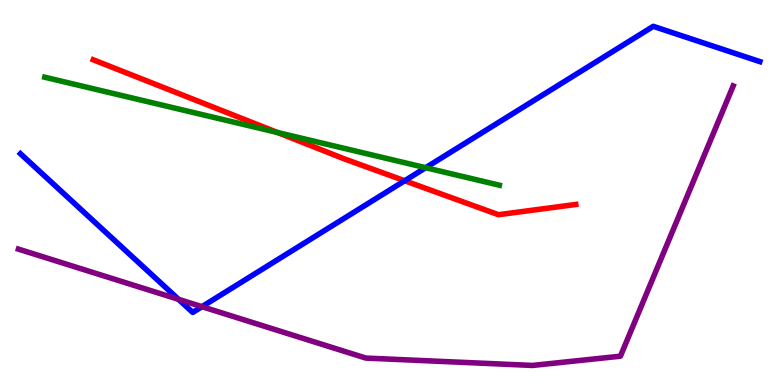[{'lines': ['blue', 'red'], 'intersections': [{'x': 5.22, 'y': 5.31}]}, {'lines': ['green', 'red'], 'intersections': [{'x': 3.58, 'y': 6.56}]}, {'lines': ['purple', 'red'], 'intersections': []}, {'lines': ['blue', 'green'], 'intersections': [{'x': 5.49, 'y': 5.64}]}, {'lines': ['blue', 'purple'], 'intersections': [{'x': 2.3, 'y': 2.23}, {'x': 2.61, 'y': 2.03}]}, {'lines': ['green', 'purple'], 'intersections': []}]